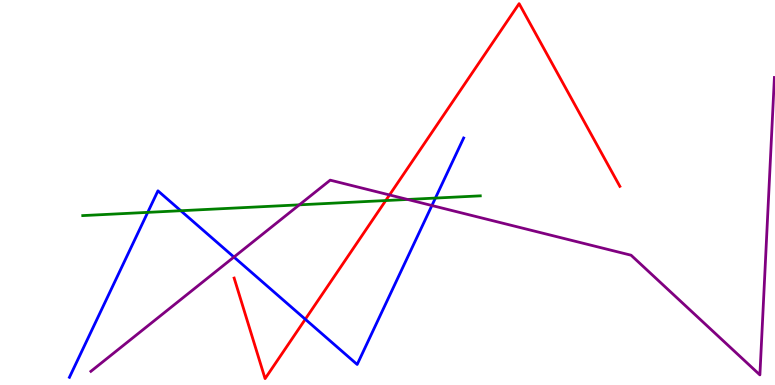[{'lines': ['blue', 'red'], 'intersections': [{'x': 3.94, 'y': 1.71}]}, {'lines': ['green', 'red'], 'intersections': [{'x': 4.98, 'y': 4.79}]}, {'lines': ['purple', 'red'], 'intersections': [{'x': 5.03, 'y': 4.94}]}, {'lines': ['blue', 'green'], 'intersections': [{'x': 1.91, 'y': 4.48}, {'x': 2.33, 'y': 4.53}, {'x': 5.62, 'y': 4.86}]}, {'lines': ['blue', 'purple'], 'intersections': [{'x': 3.02, 'y': 3.32}, {'x': 5.57, 'y': 4.66}]}, {'lines': ['green', 'purple'], 'intersections': [{'x': 3.86, 'y': 4.68}, {'x': 5.26, 'y': 4.82}]}]